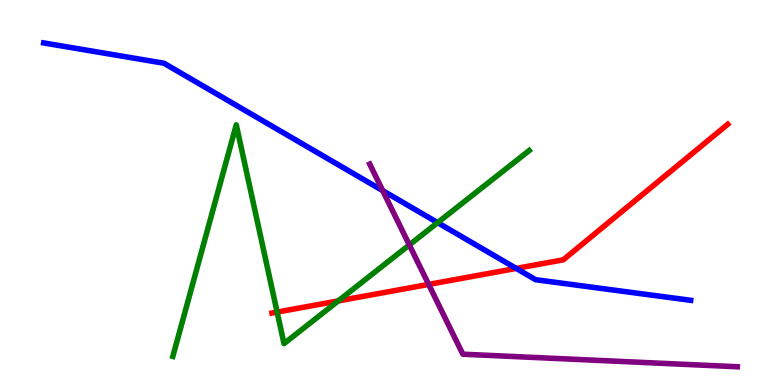[{'lines': ['blue', 'red'], 'intersections': [{'x': 6.66, 'y': 3.03}]}, {'lines': ['green', 'red'], 'intersections': [{'x': 3.58, 'y': 1.89}, {'x': 4.36, 'y': 2.18}]}, {'lines': ['purple', 'red'], 'intersections': [{'x': 5.53, 'y': 2.61}]}, {'lines': ['blue', 'green'], 'intersections': [{'x': 5.65, 'y': 4.22}]}, {'lines': ['blue', 'purple'], 'intersections': [{'x': 4.94, 'y': 5.05}]}, {'lines': ['green', 'purple'], 'intersections': [{'x': 5.28, 'y': 3.64}]}]